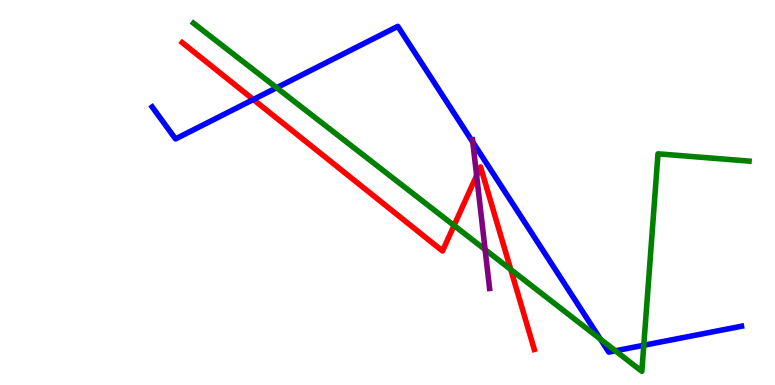[{'lines': ['blue', 'red'], 'intersections': [{'x': 3.27, 'y': 7.42}]}, {'lines': ['green', 'red'], 'intersections': [{'x': 5.86, 'y': 4.14}, {'x': 6.59, 'y': 3.0}]}, {'lines': ['purple', 'red'], 'intersections': [{'x': 6.15, 'y': 5.44}]}, {'lines': ['blue', 'green'], 'intersections': [{'x': 3.57, 'y': 7.72}, {'x': 7.75, 'y': 1.19}, {'x': 7.94, 'y': 0.889}, {'x': 8.31, 'y': 1.03}]}, {'lines': ['blue', 'purple'], 'intersections': [{'x': 6.1, 'y': 6.31}]}, {'lines': ['green', 'purple'], 'intersections': [{'x': 6.26, 'y': 3.52}]}]